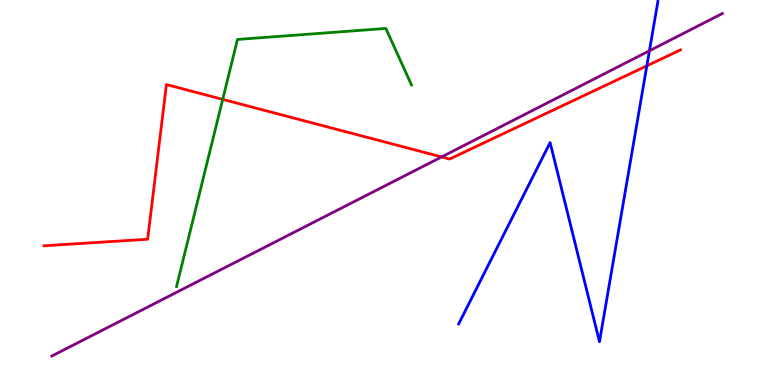[{'lines': ['blue', 'red'], 'intersections': [{'x': 8.35, 'y': 8.29}]}, {'lines': ['green', 'red'], 'intersections': [{'x': 2.87, 'y': 7.42}]}, {'lines': ['purple', 'red'], 'intersections': [{'x': 5.7, 'y': 5.92}]}, {'lines': ['blue', 'green'], 'intersections': []}, {'lines': ['blue', 'purple'], 'intersections': [{'x': 8.38, 'y': 8.68}]}, {'lines': ['green', 'purple'], 'intersections': []}]